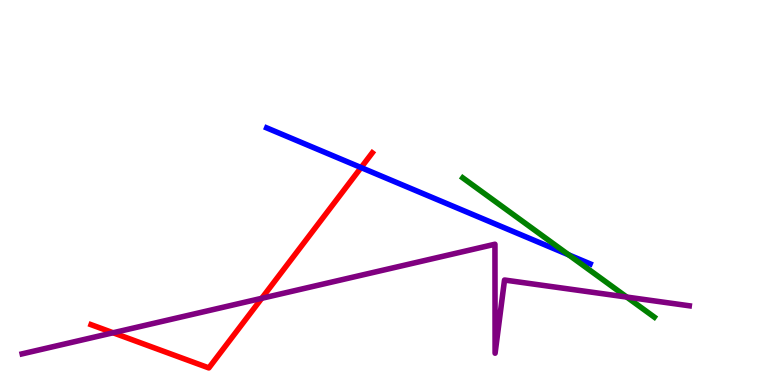[{'lines': ['blue', 'red'], 'intersections': [{'x': 4.66, 'y': 5.65}]}, {'lines': ['green', 'red'], 'intersections': []}, {'lines': ['purple', 'red'], 'intersections': [{'x': 1.46, 'y': 1.36}, {'x': 3.38, 'y': 2.25}]}, {'lines': ['blue', 'green'], 'intersections': [{'x': 7.34, 'y': 3.38}]}, {'lines': ['blue', 'purple'], 'intersections': []}, {'lines': ['green', 'purple'], 'intersections': [{'x': 8.09, 'y': 2.28}]}]